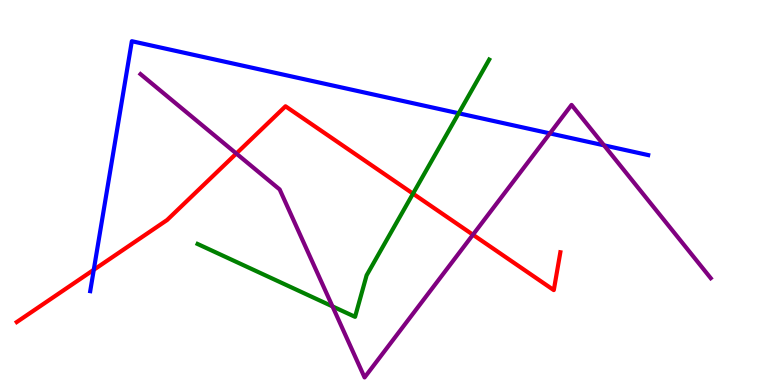[{'lines': ['blue', 'red'], 'intersections': [{'x': 1.21, 'y': 2.99}]}, {'lines': ['green', 'red'], 'intersections': [{'x': 5.33, 'y': 4.97}]}, {'lines': ['purple', 'red'], 'intersections': [{'x': 3.05, 'y': 6.01}, {'x': 6.1, 'y': 3.9}]}, {'lines': ['blue', 'green'], 'intersections': [{'x': 5.92, 'y': 7.06}]}, {'lines': ['blue', 'purple'], 'intersections': [{'x': 7.1, 'y': 6.53}, {'x': 7.79, 'y': 6.22}]}, {'lines': ['green', 'purple'], 'intersections': [{'x': 4.29, 'y': 2.04}]}]